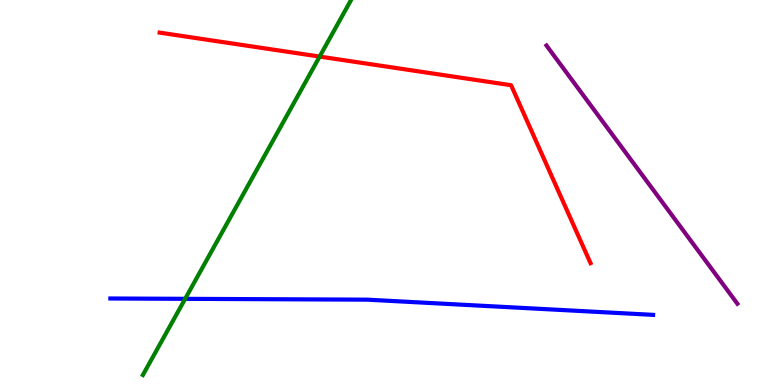[{'lines': ['blue', 'red'], 'intersections': []}, {'lines': ['green', 'red'], 'intersections': [{'x': 4.12, 'y': 8.53}]}, {'lines': ['purple', 'red'], 'intersections': []}, {'lines': ['blue', 'green'], 'intersections': [{'x': 2.39, 'y': 2.24}]}, {'lines': ['blue', 'purple'], 'intersections': []}, {'lines': ['green', 'purple'], 'intersections': []}]